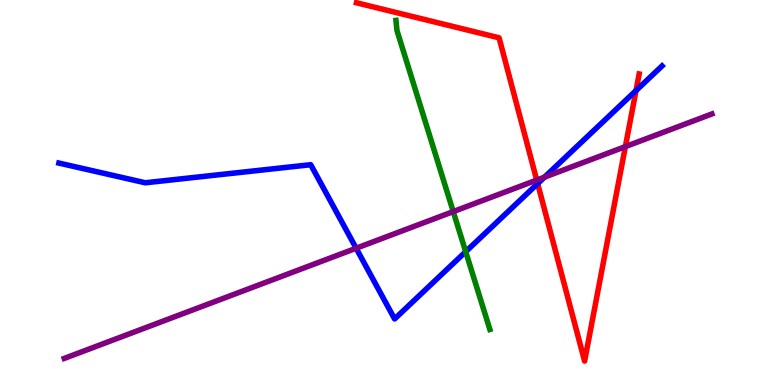[{'lines': ['blue', 'red'], 'intersections': [{'x': 6.94, 'y': 5.23}, {'x': 8.21, 'y': 7.65}]}, {'lines': ['green', 'red'], 'intersections': []}, {'lines': ['purple', 'red'], 'intersections': [{'x': 6.93, 'y': 5.32}, {'x': 8.07, 'y': 6.19}]}, {'lines': ['blue', 'green'], 'intersections': [{'x': 6.01, 'y': 3.46}]}, {'lines': ['blue', 'purple'], 'intersections': [{'x': 4.6, 'y': 3.55}, {'x': 7.03, 'y': 5.4}]}, {'lines': ['green', 'purple'], 'intersections': [{'x': 5.85, 'y': 4.5}]}]